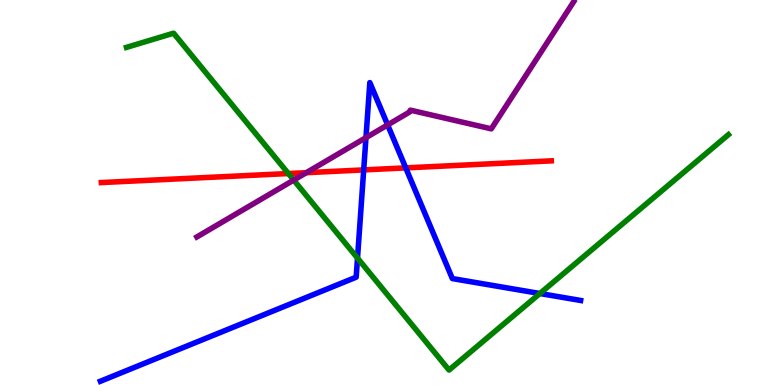[{'lines': ['blue', 'red'], 'intersections': [{'x': 4.69, 'y': 5.59}, {'x': 5.24, 'y': 5.64}]}, {'lines': ['green', 'red'], 'intersections': [{'x': 3.72, 'y': 5.49}]}, {'lines': ['purple', 'red'], 'intersections': [{'x': 3.95, 'y': 5.51}]}, {'lines': ['blue', 'green'], 'intersections': [{'x': 4.61, 'y': 3.3}, {'x': 6.97, 'y': 2.38}]}, {'lines': ['blue', 'purple'], 'intersections': [{'x': 4.72, 'y': 6.42}, {'x': 5.0, 'y': 6.76}]}, {'lines': ['green', 'purple'], 'intersections': [{'x': 3.79, 'y': 5.32}]}]